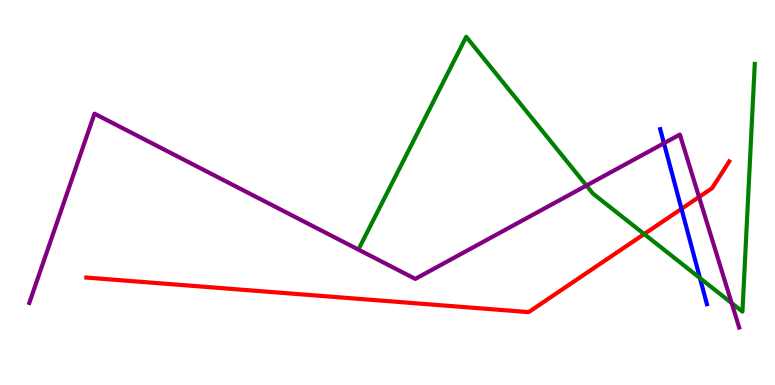[{'lines': ['blue', 'red'], 'intersections': [{'x': 8.79, 'y': 4.58}]}, {'lines': ['green', 'red'], 'intersections': [{'x': 8.31, 'y': 3.92}]}, {'lines': ['purple', 'red'], 'intersections': [{'x': 9.02, 'y': 4.88}]}, {'lines': ['blue', 'green'], 'intersections': [{'x': 9.03, 'y': 2.78}]}, {'lines': ['blue', 'purple'], 'intersections': [{'x': 8.57, 'y': 6.28}]}, {'lines': ['green', 'purple'], 'intersections': [{'x': 7.57, 'y': 5.18}, {'x': 9.44, 'y': 2.13}]}]